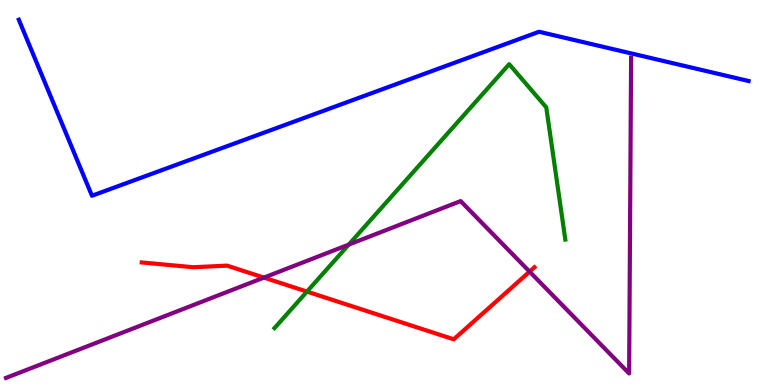[{'lines': ['blue', 'red'], 'intersections': []}, {'lines': ['green', 'red'], 'intersections': [{'x': 3.96, 'y': 2.43}]}, {'lines': ['purple', 'red'], 'intersections': [{'x': 3.41, 'y': 2.79}, {'x': 6.83, 'y': 2.94}]}, {'lines': ['blue', 'green'], 'intersections': []}, {'lines': ['blue', 'purple'], 'intersections': []}, {'lines': ['green', 'purple'], 'intersections': [{'x': 4.5, 'y': 3.65}]}]